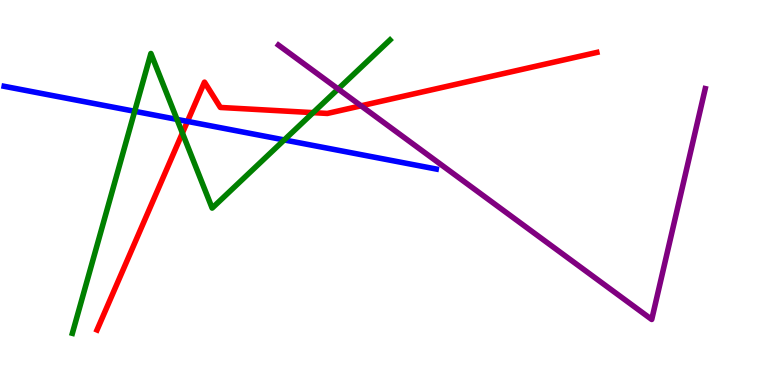[{'lines': ['blue', 'red'], 'intersections': [{'x': 2.42, 'y': 6.85}]}, {'lines': ['green', 'red'], 'intersections': [{'x': 2.35, 'y': 6.54}, {'x': 4.04, 'y': 7.07}]}, {'lines': ['purple', 'red'], 'intersections': [{'x': 4.66, 'y': 7.25}]}, {'lines': ['blue', 'green'], 'intersections': [{'x': 1.74, 'y': 7.11}, {'x': 2.28, 'y': 6.9}, {'x': 3.67, 'y': 6.37}]}, {'lines': ['blue', 'purple'], 'intersections': []}, {'lines': ['green', 'purple'], 'intersections': [{'x': 4.36, 'y': 7.69}]}]